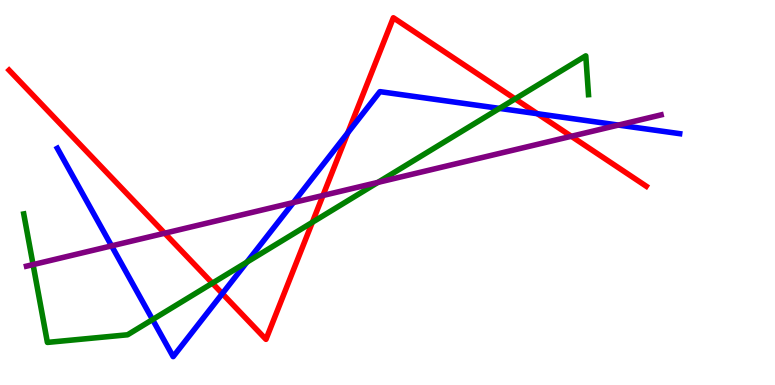[{'lines': ['blue', 'red'], 'intersections': [{'x': 2.87, 'y': 2.37}, {'x': 4.49, 'y': 6.55}, {'x': 6.93, 'y': 7.05}]}, {'lines': ['green', 'red'], 'intersections': [{'x': 2.74, 'y': 2.64}, {'x': 4.03, 'y': 4.23}, {'x': 6.65, 'y': 7.43}]}, {'lines': ['purple', 'red'], 'intersections': [{'x': 2.13, 'y': 3.94}, {'x': 4.17, 'y': 4.92}, {'x': 7.37, 'y': 6.46}]}, {'lines': ['blue', 'green'], 'intersections': [{'x': 1.97, 'y': 1.7}, {'x': 3.19, 'y': 3.19}, {'x': 6.44, 'y': 7.18}]}, {'lines': ['blue', 'purple'], 'intersections': [{'x': 1.44, 'y': 3.61}, {'x': 3.79, 'y': 4.74}, {'x': 7.98, 'y': 6.75}]}, {'lines': ['green', 'purple'], 'intersections': [{'x': 0.427, 'y': 3.13}, {'x': 4.88, 'y': 5.26}]}]